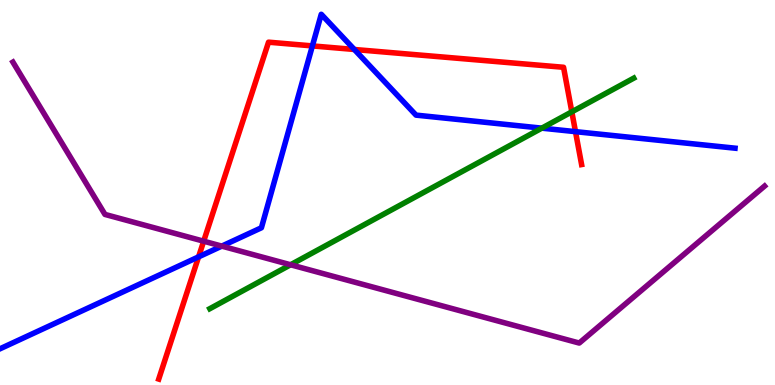[{'lines': ['blue', 'red'], 'intersections': [{'x': 2.56, 'y': 3.33}, {'x': 4.03, 'y': 8.81}, {'x': 4.57, 'y': 8.71}, {'x': 7.43, 'y': 6.58}]}, {'lines': ['green', 'red'], 'intersections': [{'x': 7.38, 'y': 7.1}]}, {'lines': ['purple', 'red'], 'intersections': [{'x': 2.63, 'y': 3.74}]}, {'lines': ['blue', 'green'], 'intersections': [{'x': 6.99, 'y': 6.67}]}, {'lines': ['blue', 'purple'], 'intersections': [{'x': 2.86, 'y': 3.61}]}, {'lines': ['green', 'purple'], 'intersections': [{'x': 3.75, 'y': 3.12}]}]